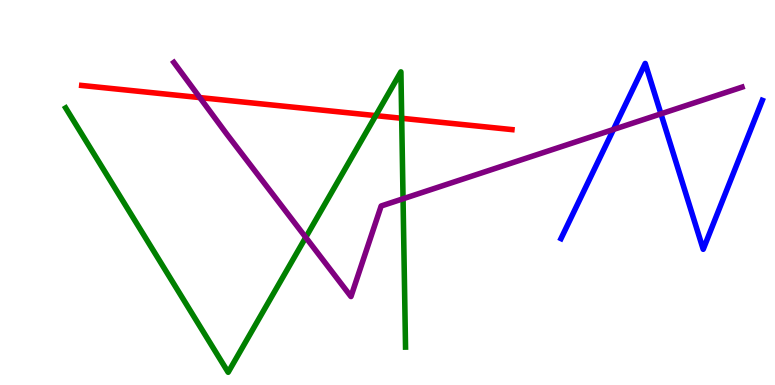[{'lines': ['blue', 'red'], 'intersections': []}, {'lines': ['green', 'red'], 'intersections': [{'x': 4.85, 'y': 7.0}, {'x': 5.18, 'y': 6.93}]}, {'lines': ['purple', 'red'], 'intersections': [{'x': 2.58, 'y': 7.47}]}, {'lines': ['blue', 'green'], 'intersections': []}, {'lines': ['blue', 'purple'], 'intersections': [{'x': 7.92, 'y': 6.64}, {'x': 8.53, 'y': 7.04}]}, {'lines': ['green', 'purple'], 'intersections': [{'x': 3.94, 'y': 3.83}, {'x': 5.2, 'y': 4.84}]}]